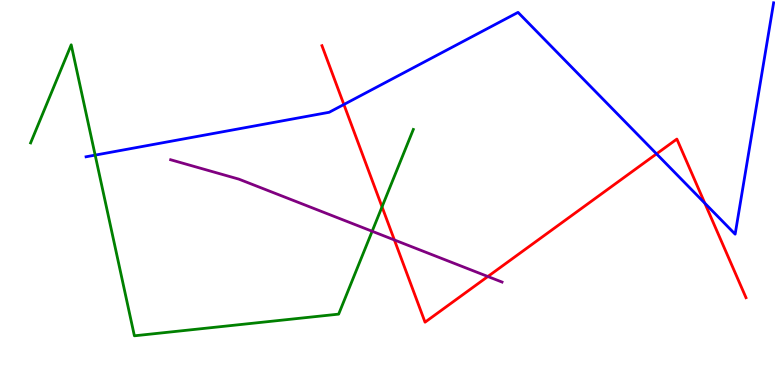[{'lines': ['blue', 'red'], 'intersections': [{'x': 4.44, 'y': 7.29}, {'x': 8.47, 'y': 6.0}, {'x': 9.09, 'y': 4.72}]}, {'lines': ['green', 'red'], 'intersections': [{'x': 4.93, 'y': 4.63}]}, {'lines': ['purple', 'red'], 'intersections': [{'x': 5.09, 'y': 3.77}, {'x': 6.29, 'y': 2.82}]}, {'lines': ['blue', 'green'], 'intersections': [{'x': 1.23, 'y': 5.97}]}, {'lines': ['blue', 'purple'], 'intersections': []}, {'lines': ['green', 'purple'], 'intersections': [{'x': 4.8, 'y': 3.99}]}]